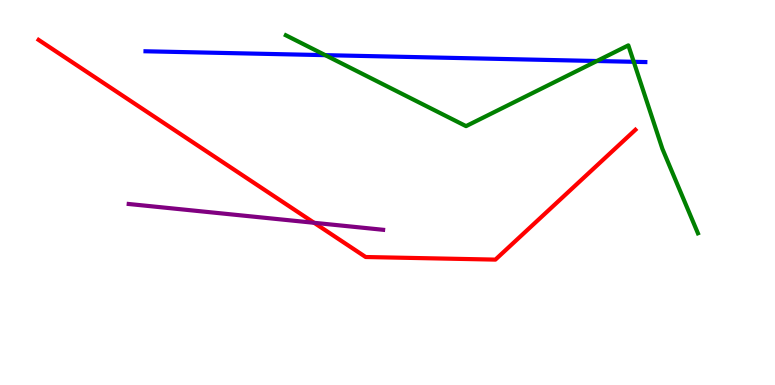[{'lines': ['blue', 'red'], 'intersections': []}, {'lines': ['green', 'red'], 'intersections': []}, {'lines': ['purple', 'red'], 'intersections': [{'x': 4.05, 'y': 4.21}]}, {'lines': ['blue', 'green'], 'intersections': [{'x': 4.2, 'y': 8.57}, {'x': 7.7, 'y': 8.42}, {'x': 8.18, 'y': 8.39}]}, {'lines': ['blue', 'purple'], 'intersections': []}, {'lines': ['green', 'purple'], 'intersections': []}]